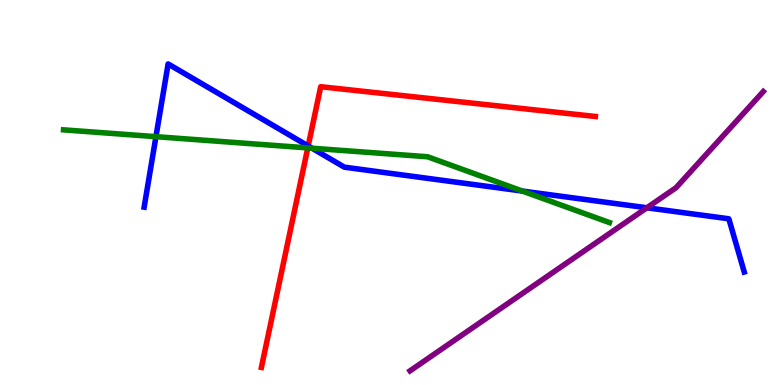[{'lines': ['blue', 'red'], 'intersections': [{'x': 3.98, 'y': 6.21}]}, {'lines': ['green', 'red'], 'intersections': [{'x': 3.97, 'y': 6.16}]}, {'lines': ['purple', 'red'], 'intersections': []}, {'lines': ['blue', 'green'], 'intersections': [{'x': 2.01, 'y': 6.45}, {'x': 4.03, 'y': 6.15}, {'x': 6.74, 'y': 5.04}]}, {'lines': ['blue', 'purple'], 'intersections': [{'x': 8.35, 'y': 4.6}]}, {'lines': ['green', 'purple'], 'intersections': []}]